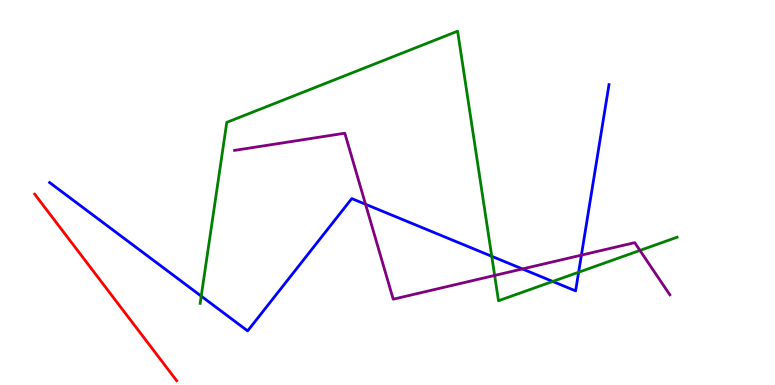[{'lines': ['blue', 'red'], 'intersections': []}, {'lines': ['green', 'red'], 'intersections': []}, {'lines': ['purple', 'red'], 'intersections': []}, {'lines': ['blue', 'green'], 'intersections': [{'x': 2.6, 'y': 2.31}, {'x': 6.35, 'y': 3.34}, {'x': 7.13, 'y': 2.69}, {'x': 7.47, 'y': 2.93}]}, {'lines': ['blue', 'purple'], 'intersections': [{'x': 4.72, 'y': 4.69}, {'x': 6.74, 'y': 3.01}, {'x': 7.5, 'y': 3.37}]}, {'lines': ['green', 'purple'], 'intersections': [{'x': 6.38, 'y': 2.85}, {'x': 8.26, 'y': 3.5}]}]